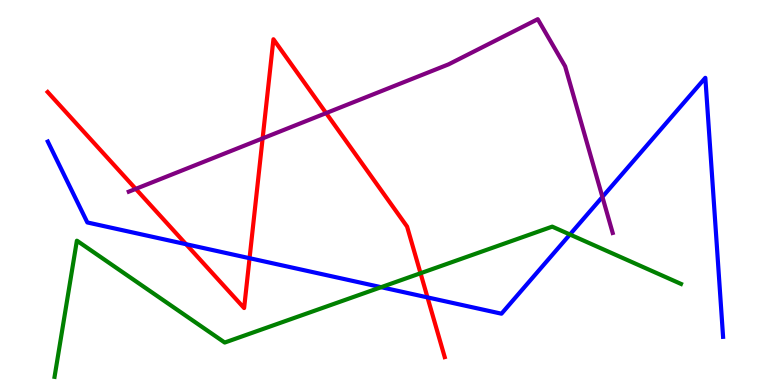[{'lines': ['blue', 'red'], 'intersections': [{'x': 2.4, 'y': 3.66}, {'x': 3.22, 'y': 3.29}, {'x': 5.52, 'y': 2.28}]}, {'lines': ['green', 'red'], 'intersections': [{'x': 5.43, 'y': 2.9}]}, {'lines': ['purple', 'red'], 'intersections': [{'x': 1.75, 'y': 5.09}, {'x': 3.39, 'y': 6.41}, {'x': 4.21, 'y': 7.06}]}, {'lines': ['blue', 'green'], 'intersections': [{'x': 4.92, 'y': 2.54}, {'x': 7.35, 'y': 3.91}]}, {'lines': ['blue', 'purple'], 'intersections': [{'x': 7.77, 'y': 4.89}]}, {'lines': ['green', 'purple'], 'intersections': []}]